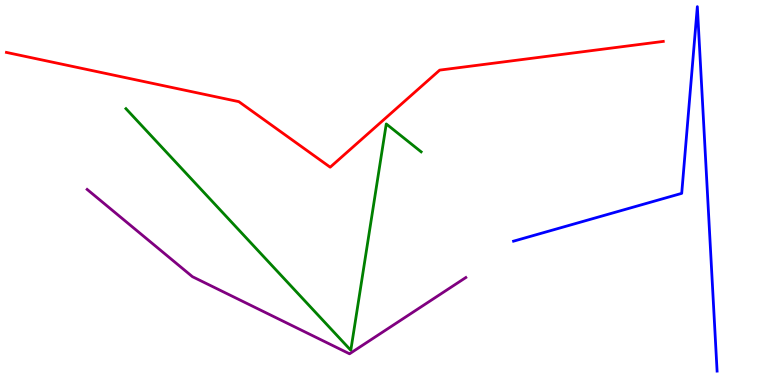[{'lines': ['blue', 'red'], 'intersections': []}, {'lines': ['green', 'red'], 'intersections': []}, {'lines': ['purple', 'red'], 'intersections': []}, {'lines': ['blue', 'green'], 'intersections': []}, {'lines': ['blue', 'purple'], 'intersections': []}, {'lines': ['green', 'purple'], 'intersections': []}]